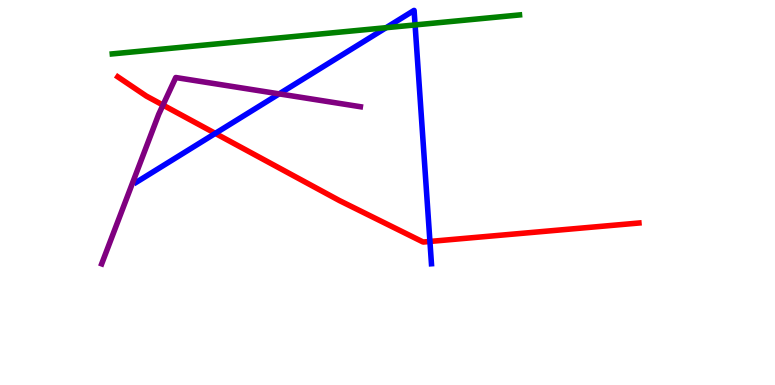[{'lines': ['blue', 'red'], 'intersections': [{'x': 2.78, 'y': 6.54}, {'x': 5.55, 'y': 3.73}]}, {'lines': ['green', 'red'], 'intersections': []}, {'lines': ['purple', 'red'], 'intersections': [{'x': 2.1, 'y': 7.27}]}, {'lines': ['blue', 'green'], 'intersections': [{'x': 4.98, 'y': 9.28}, {'x': 5.36, 'y': 9.35}]}, {'lines': ['blue', 'purple'], 'intersections': [{'x': 3.6, 'y': 7.56}]}, {'lines': ['green', 'purple'], 'intersections': []}]